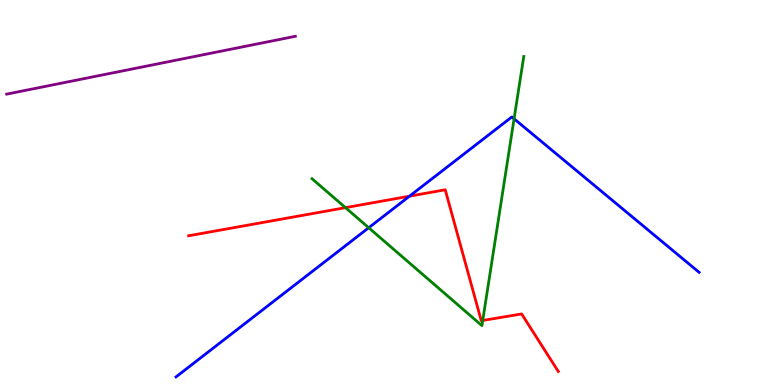[{'lines': ['blue', 'red'], 'intersections': [{'x': 5.28, 'y': 4.9}]}, {'lines': ['green', 'red'], 'intersections': [{'x': 4.46, 'y': 4.61}, {'x': 6.23, 'y': 1.68}]}, {'lines': ['purple', 'red'], 'intersections': []}, {'lines': ['blue', 'green'], 'intersections': [{'x': 4.76, 'y': 4.08}, {'x': 6.63, 'y': 6.91}]}, {'lines': ['blue', 'purple'], 'intersections': []}, {'lines': ['green', 'purple'], 'intersections': []}]